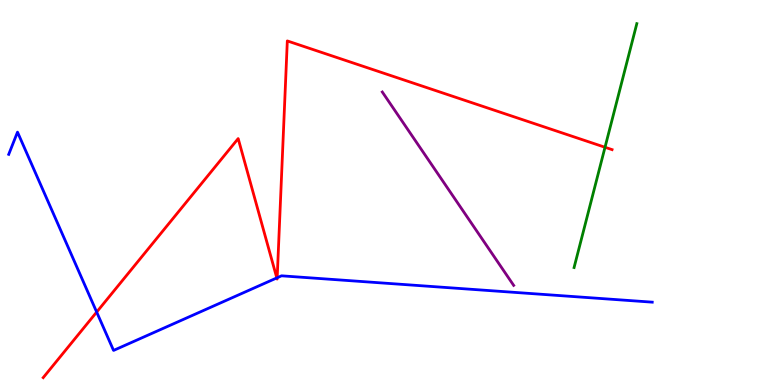[{'lines': ['blue', 'red'], 'intersections': [{'x': 1.25, 'y': 1.89}, {'x': 3.57, 'y': 2.78}, {'x': 3.58, 'y': 2.79}]}, {'lines': ['green', 'red'], 'intersections': [{'x': 7.81, 'y': 6.17}]}, {'lines': ['purple', 'red'], 'intersections': []}, {'lines': ['blue', 'green'], 'intersections': []}, {'lines': ['blue', 'purple'], 'intersections': []}, {'lines': ['green', 'purple'], 'intersections': []}]